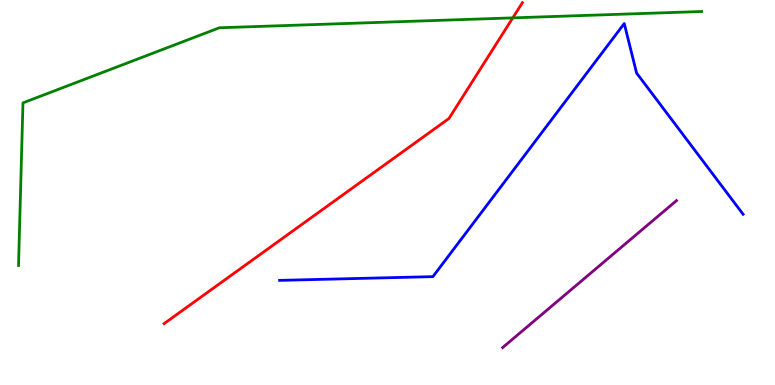[{'lines': ['blue', 'red'], 'intersections': []}, {'lines': ['green', 'red'], 'intersections': [{'x': 6.62, 'y': 9.54}]}, {'lines': ['purple', 'red'], 'intersections': []}, {'lines': ['blue', 'green'], 'intersections': []}, {'lines': ['blue', 'purple'], 'intersections': []}, {'lines': ['green', 'purple'], 'intersections': []}]